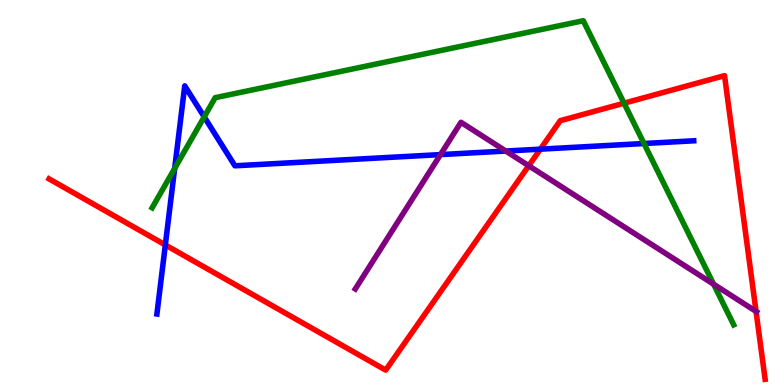[{'lines': ['blue', 'red'], 'intersections': [{'x': 2.13, 'y': 3.64}, {'x': 6.97, 'y': 6.13}]}, {'lines': ['green', 'red'], 'intersections': [{'x': 8.05, 'y': 7.32}]}, {'lines': ['purple', 'red'], 'intersections': [{'x': 6.82, 'y': 5.7}, {'x': 9.76, 'y': 1.91}]}, {'lines': ['blue', 'green'], 'intersections': [{'x': 2.25, 'y': 5.62}, {'x': 2.63, 'y': 6.96}, {'x': 8.31, 'y': 6.27}]}, {'lines': ['blue', 'purple'], 'intersections': [{'x': 5.68, 'y': 5.98}, {'x': 6.53, 'y': 6.08}]}, {'lines': ['green', 'purple'], 'intersections': [{'x': 9.21, 'y': 2.62}]}]